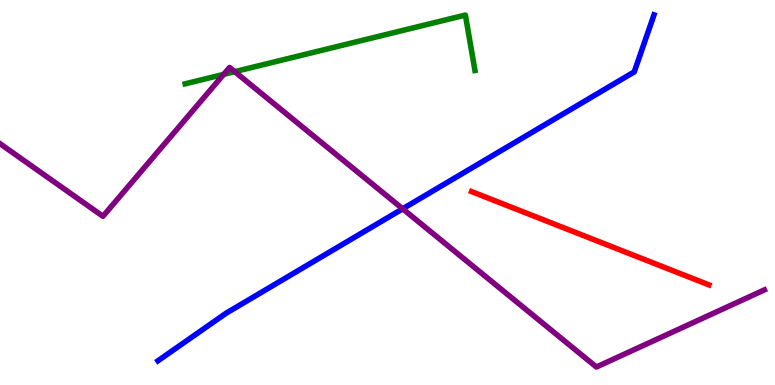[{'lines': ['blue', 'red'], 'intersections': []}, {'lines': ['green', 'red'], 'intersections': []}, {'lines': ['purple', 'red'], 'intersections': []}, {'lines': ['blue', 'green'], 'intersections': []}, {'lines': ['blue', 'purple'], 'intersections': [{'x': 5.2, 'y': 4.58}]}, {'lines': ['green', 'purple'], 'intersections': [{'x': 2.89, 'y': 8.07}, {'x': 3.03, 'y': 8.14}]}]